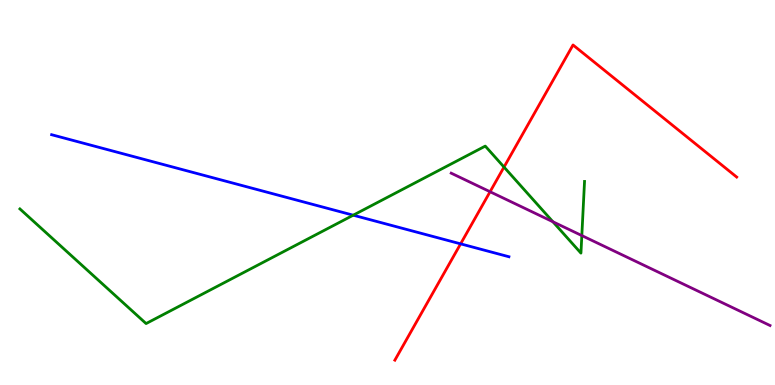[{'lines': ['blue', 'red'], 'intersections': [{'x': 5.94, 'y': 3.67}]}, {'lines': ['green', 'red'], 'intersections': [{'x': 6.5, 'y': 5.66}]}, {'lines': ['purple', 'red'], 'intersections': [{'x': 6.32, 'y': 5.02}]}, {'lines': ['blue', 'green'], 'intersections': [{'x': 4.56, 'y': 4.41}]}, {'lines': ['blue', 'purple'], 'intersections': []}, {'lines': ['green', 'purple'], 'intersections': [{'x': 7.13, 'y': 4.24}, {'x': 7.51, 'y': 3.88}]}]